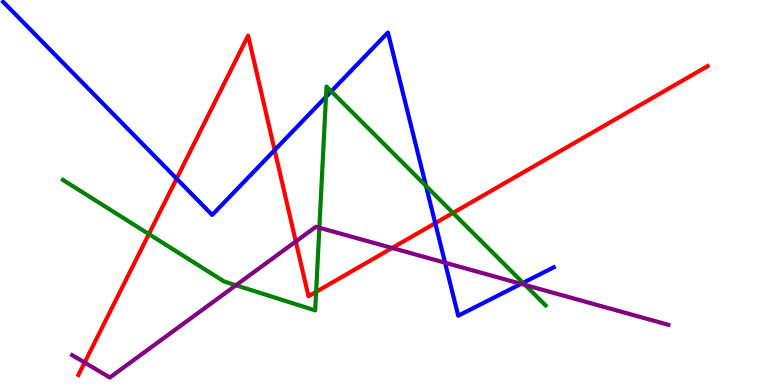[{'lines': ['blue', 'red'], 'intersections': [{'x': 2.28, 'y': 5.36}, {'x': 3.54, 'y': 6.1}, {'x': 5.62, 'y': 4.2}]}, {'lines': ['green', 'red'], 'intersections': [{'x': 1.92, 'y': 3.92}, {'x': 4.08, 'y': 2.42}, {'x': 5.85, 'y': 4.47}]}, {'lines': ['purple', 'red'], 'intersections': [{'x': 1.09, 'y': 0.583}, {'x': 3.82, 'y': 3.73}, {'x': 5.06, 'y': 3.56}]}, {'lines': ['blue', 'green'], 'intersections': [{'x': 4.21, 'y': 7.48}, {'x': 4.27, 'y': 7.63}, {'x': 5.5, 'y': 5.17}, {'x': 6.75, 'y': 2.65}]}, {'lines': ['blue', 'purple'], 'intersections': [{'x': 5.74, 'y': 3.18}, {'x': 6.72, 'y': 2.63}]}, {'lines': ['green', 'purple'], 'intersections': [{'x': 3.04, 'y': 2.59}, {'x': 4.12, 'y': 4.08}, {'x': 6.78, 'y': 2.6}]}]